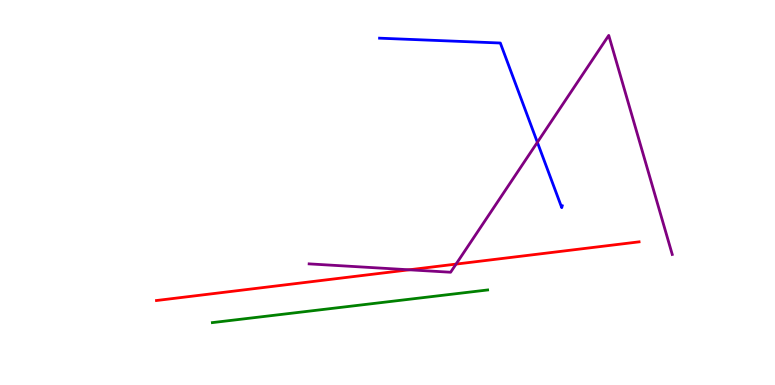[{'lines': ['blue', 'red'], 'intersections': []}, {'lines': ['green', 'red'], 'intersections': []}, {'lines': ['purple', 'red'], 'intersections': [{'x': 5.28, 'y': 2.99}, {'x': 5.88, 'y': 3.14}]}, {'lines': ['blue', 'green'], 'intersections': []}, {'lines': ['blue', 'purple'], 'intersections': [{'x': 6.93, 'y': 6.3}]}, {'lines': ['green', 'purple'], 'intersections': []}]